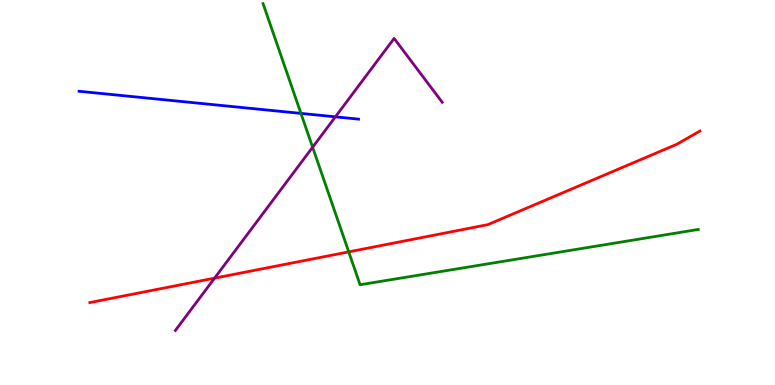[{'lines': ['blue', 'red'], 'intersections': []}, {'lines': ['green', 'red'], 'intersections': [{'x': 4.5, 'y': 3.46}]}, {'lines': ['purple', 'red'], 'intersections': [{'x': 2.77, 'y': 2.78}]}, {'lines': ['blue', 'green'], 'intersections': [{'x': 3.88, 'y': 7.05}]}, {'lines': ['blue', 'purple'], 'intersections': [{'x': 4.33, 'y': 6.97}]}, {'lines': ['green', 'purple'], 'intersections': [{'x': 4.03, 'y': 6.18}]}]